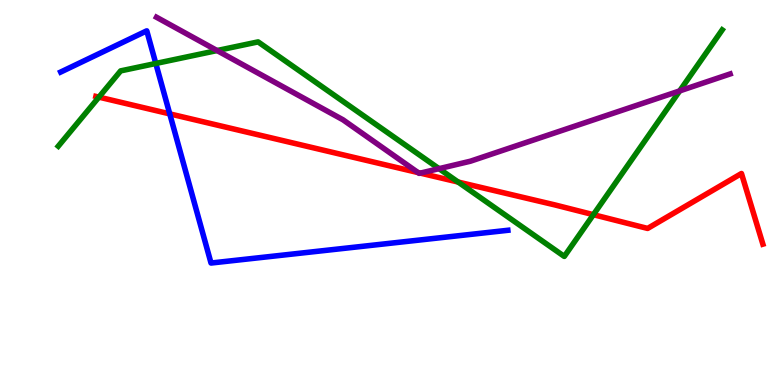[{'lines': ['blue', 'red'], 'intersections': [{'x': 2.19, 'y': 7.04}]}, {'lines': ['green', 'red'], 'intersections': [{'x': 1.28, 'y': 7.48}, {'x': 5.91, 'y': 5.27}, {'x': 7.66, 'y': 4.42}]}, {'lines': ['purple', 'red'], 'intersections': [{'x': 5.39, 'y': 5.52}, {'x': 5.42, 'y': 5.5}]}, {'lines': ['blue', 'green'], 'intersections': [{'x': 2.01, 'y': 8.35}]}, {'lines': ['blue', 'purple'], 'intersections': []}, {'lines': ['green', 'purple'], 'intersections': [{'x': 2.8, 'y': 8.69}, {'x': 5.67, 'y': 5.62}, {'x': 8.77, 'y': 7.64}]}]